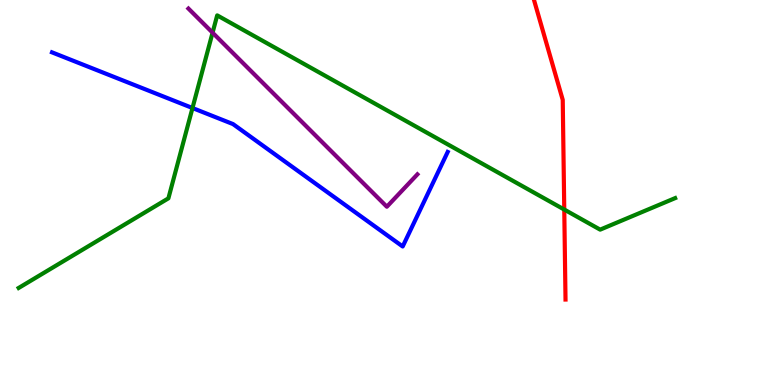[{'lines': ['blue', 'red'], 'intersections': []}, {'lines': ['green', 'red'], 'intersections': [{'x': 7.28, 'y': 4.56}]}, {'lines': ['purple', 'red'], 'intersections': []}, {'lines': ['blue', 'green'], 'intersections': [{'x': 2.48, 'y': 7.19}]}, {'lines': ['blue', 'purple'], 'intersections': []}, {'lines': ['green', 'purple'], 'intersections': [{'x': 2.74, 'y': 9.15}]}]